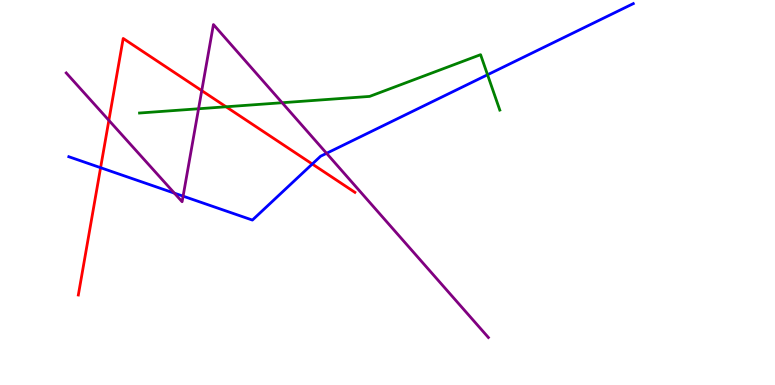[{'lines': ['blue', 'red'], 'intersections': [{'x': 1.3, 'y': 5.64}, {'x': 4.03, 'y': 5.74}]}, {'lines': ['green', 'red'], 'intersections': [{'x': 2.92, 'y': 7.23}]}, {'lines': ['purple', 'red'], 'intersections': [{'x': 1.4, 'y': 6.87}, {'x': 2.6, 'y': 7.65}]}, {'lines': ['blue', 'green'], 'intersections': [{'x': 6.29, 'y': 8.06}]}, {'lines': ['blue', 'purple'], 'intersections': [{'x': 2.25, 'y': 4.98}, {'x': 2.36, 'y': 4.91}, {'x': 4.21, 'y': 6.02}]}, {'lines': ['green', 'purple'], 'intersections': [{'x': 2.56, 'y': 7.17}, {'x': 3.64, 'y': 7.33}]}]